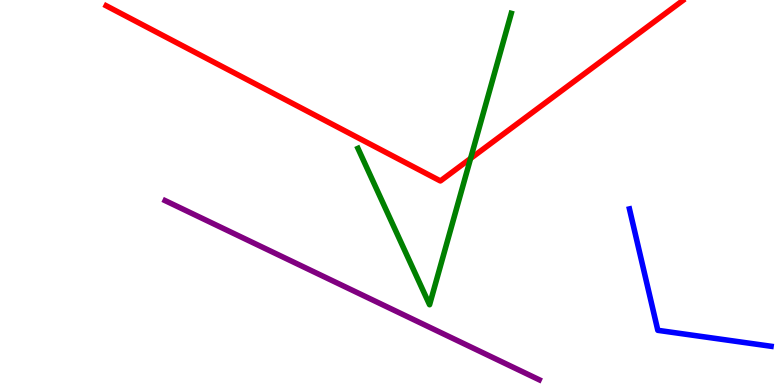[{'lines': ['blue', 'red'], 'intersections': []}, {'lines': ['green', 'red'], 'intersections': [{'x': 6.07, 'y': 5.88}]}, {'lines': ['purple', 'red'], 'intersections': []}, {'lines': ['blue', 'green'], 'intersections': []}, {'lines': ['blue', 'purple'], 'intersections': []}, {'lines': ['green', 'purple'], 'intersections': []}]